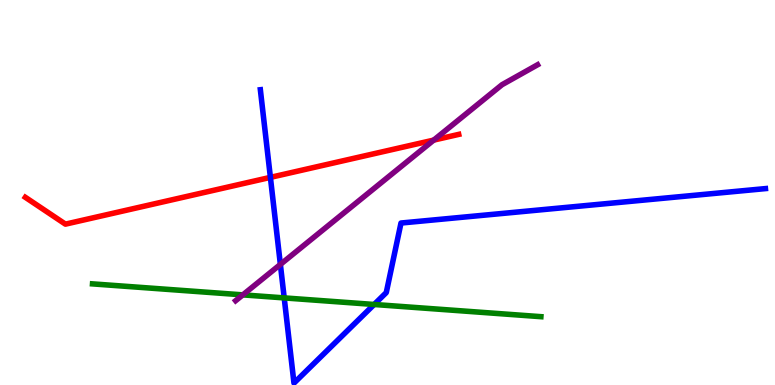[{'lines': ['blue', 'red'], 'intersections': [{'x': 3.49, 'y': 5.39}]}, {'lines': ['green', 'red'], 'intersections': []}, {'lines': ['purple', 'red'], 'intersections': [{'x': 5.6, 'y': 6.36}]}, {'lines': ['blue', 'green'], 'intersections': [{'x': 3.67, 'y': 2.26}, {'x': 4.83, 'y': 2.09}]}, {'lines': ['blue', 'purple'], 'intersections': [{'x': 3.62, 'y': 3.13}]}, {'lines': ['green', 'purple'], 'intersections': [{'x': 3.13, 'y': 2.34}]}]